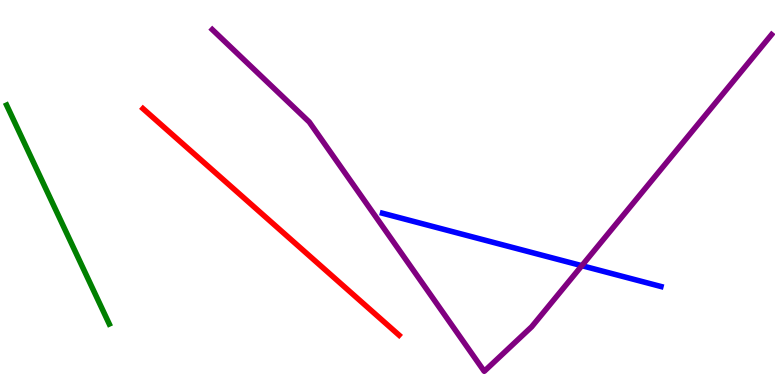[{'lines': ['blue', 'red'], 'intersections': []}, {'lines': ['green', 'red'], 'intersections': []}, {'lines': ['purple', 'red'], 'intersections': []}, {'lines': ['blue', 'green'], 'intersections': []}, {'lines': ['blue', 'purple'], 'intersections': [{'x': 7.51, 'y': 3.1}]}, {'lines': ['green', 'purple'], 'intersections': []}]